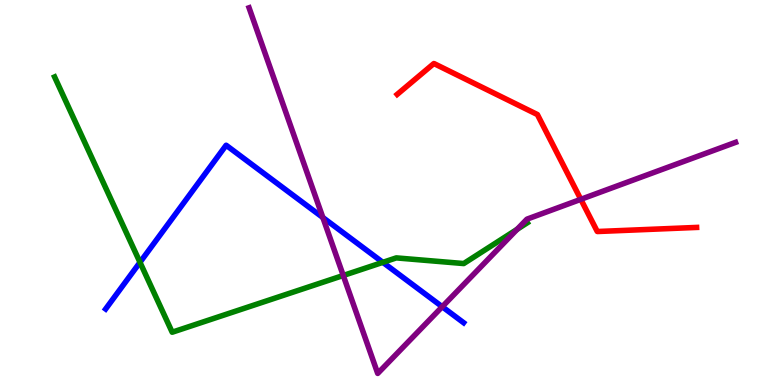[{'lines': ['blue', 'red'], 'intersections': []}, {'lines': ['green', 'red'], 'intersections': []}, {'lines': ['purple', 'red'], 'intersections': [{'x': 7.49, 'y': 4.82}]}, {'lines': ['blue', 'green'], 'intersections': [{'x': 1.81, 'y': 3.19}, {'x': 4.94, 'y': 3.19}]}, {'lines': ['blue', 'purple'], 'intersections': [{'x': 4.17, 'y': 4.35}, {'x': 5.71, 'y': 2.03}]}, {'lines': ['green', 'purple'], 'intersections': [{'x': 4.43, 'y': 2.84}, {'x': 6.67, 'y': 4.04}]}]